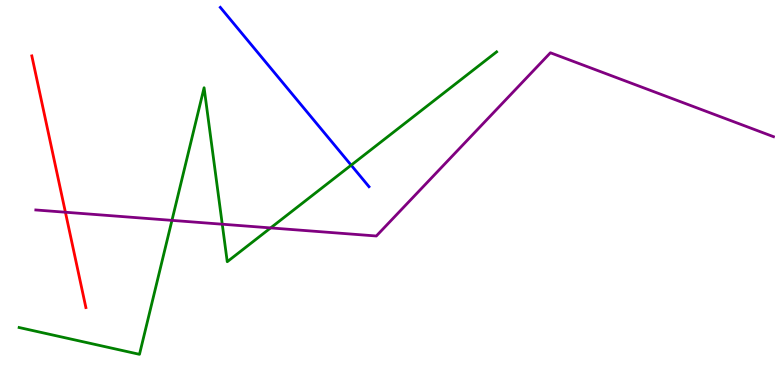[{'lines': ['blue', 'red'], 'intersections': []}, {'lines': ['green', 'red'], 'intersections': []}, {'lines': ['purple', 'red'], 'intersections': [{'x': 0.844, 'y': 4.49}]}, {'lines': ['blue', 'green'], 'intersections': [{'x': 4.53, 'y': 5.71}]}, {'lines': ['blue', 'purple'], 'intersections': []}, {'lines': ['green', 'purple'], 'intersections': [{'x': 2.22, 'y': 4.28}, {'x': 2.87, 'y': 4.18}, {'x': 3.49, 'y': 4.08}]}]